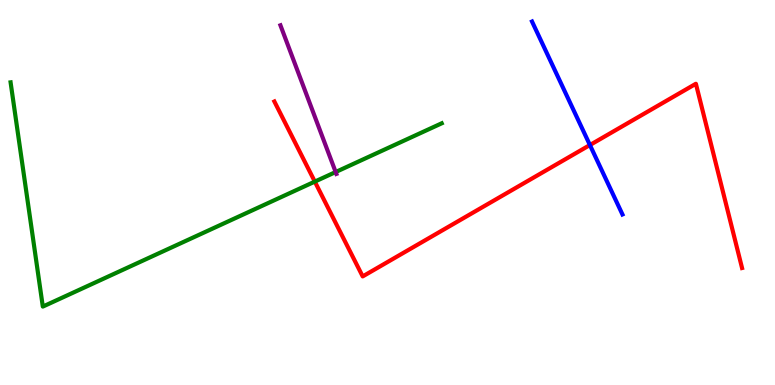[{'lines': ['blue', 'red'], 'intersections': [{'x': 7.61, 'y': 6.23}]}, {'lines': ['green', 'red'], 'intersections': [{'x': 4.06, 'y': 5.28}]}, {'lines': ['purple', 'red'], 'intersections': []}, {'lines': ['blue', 'green'], 'intersections': []}, {'lines': ['blue', 'purple'], 'intersections': []}, {'lines': ['green', 'purple'], 'intersections': [{'x': 4.33, 'y': 5.53}]}]